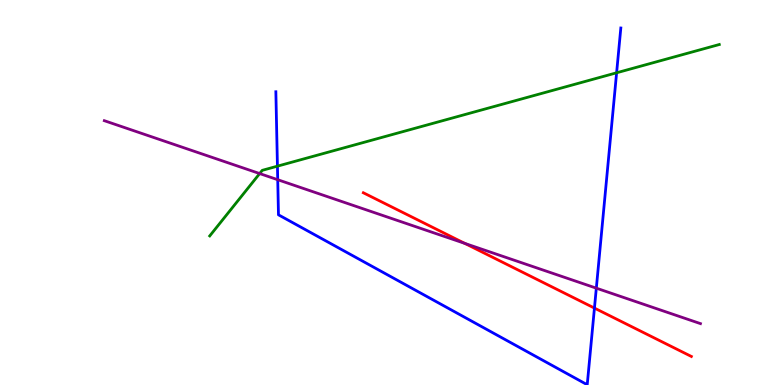[{'lines': ['blue', 'red'], 'intersections': [{'x': 7.67, 'y': 2.0}]}, {'lines': ['green', 'red'], 'intersections': []}, {'lines': ['purple', 'red'], 'intersections': [{'x': 6.0, 'y': 3.68}]}, {'lines': ['blue', 'green'], 'intersections': [{'x': 3.58, 'y': 5.68}, {'x': 7.96, 'y': 8.11}]}, {'lines': ['blue', 'purple'], 'intersections': [{'x': 3.58, 'y': 5.33}, {'x': 7.69, 'y': 2.52}]}, {'lines': ['green', 'purple'], 'intersections': [{'x': 3.35, 'y': 5.49}]}]